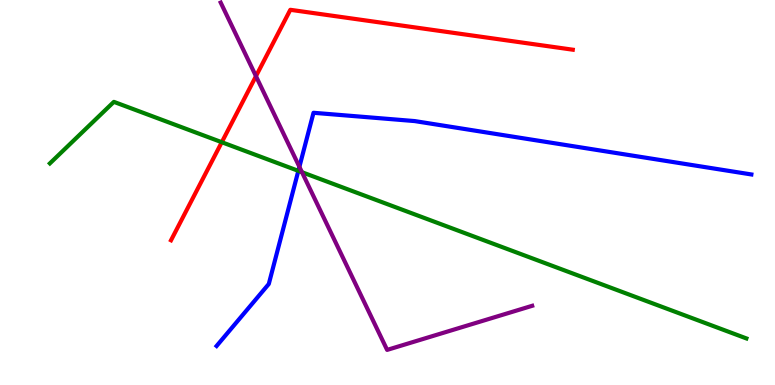[{'lines': ['blue', 'red'], 'intersections': []}, {'lines': ['green', 'red'], 'intersections': [{'x': 2.86, 'y': 6.31}]}, {'lines': ['purple', 'red'], 'intersections': [{'x': 3.3, 'y': 8.02}]}, {'lines': ['blue', 'green'], 'intersections': [{'x': 3.85, 'y': 5.56}]}, {'lines': ['blue', 'purple'], 'intersections': [{'x': 3.86, 'y': 5.67}]}, {'lines': ['green', 'purple'], 'intersections': [{'x': 3.9, 'y': 5.53}]}]